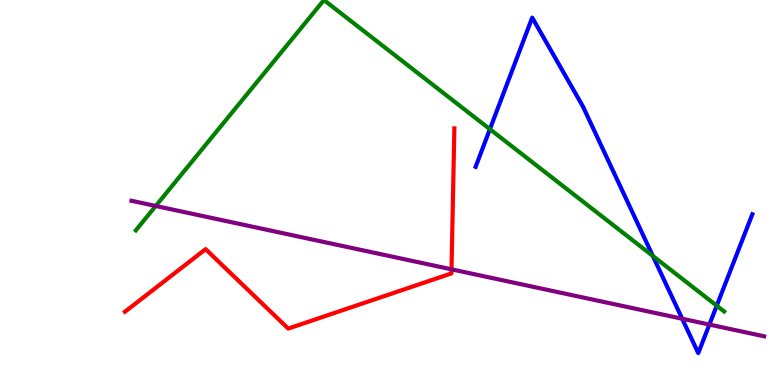[{'lines': ['blue', 'red'], 'intersections': []}, {'lines': ['green', 'red'], 'intersections': []}, {'lines': ['purple', 'red'], 'intersections': [{'x': 5.83, 'y': 3.0}]}, {'lines': ['blue', 'green'], 'intersections': [{'x': 6.32, 'y': 6.64}, {'x': 8.42, 'y': 3.35}, {'x': 9.25, 'y': 2.06}]}, {'lines': ['blue', 'purple'], 'intersections': [{'x': 8.8, 'y': 1.72}, {'x': 9.15, 'y': 1.57}]}, {'lines': ['green', 'purple'], 'intersections': [{'x': 2.01, 'y': 4.65}]}]